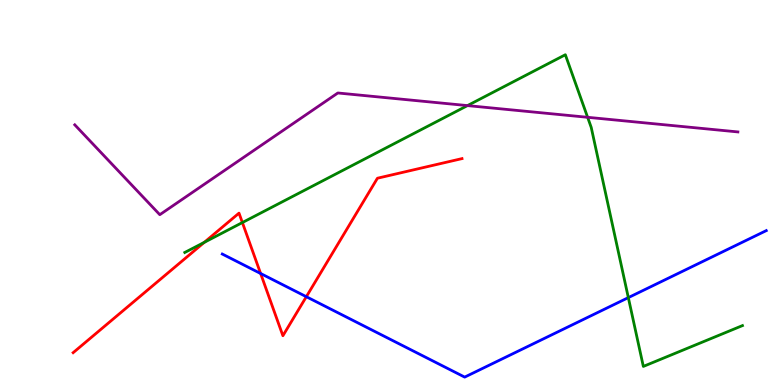[{'lines': ['blue', 'red'], 'intersections': [{'x': 3.36, 'y': 2.9}, {'x': 3.95, 'y': 2.29}]}, {'lines': ['green', 'red'], 'intersections': [{'x': 2.64, 'y': 3.71}, {'x': 3.13, 'y': 4.22}]}, {'lines': ['purple', 'red'], 'intersections': []}, {'lines': ['blue', 'green'], 'intersections': [{'x': 8.11, 'y': 2.27}]}, {'lines': ['blue', 'purple'], 'intersections': []}, {'lines': ['green', 'purple'], 'intersections': [{'x': 6.03, 'y': 7.26}, {'x': 7.58, 'y': 6.95}]}]